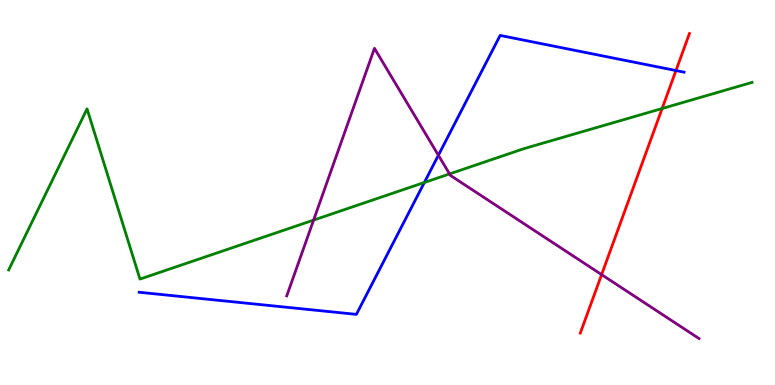[{'lines': ['blue', 'red'], 'intersections': [{'x': 8.72, 'y': 8.17}]}, {'lines': ['green', 'red'], 'intersections': [{'x': 8.54, 'y': 7.18}]}, {'lines': ['purple', 'red'], 'intersections': [{'x': 7.76, 'y': 2.87}]}, {'lines': ['blue', 'green'], 'intersections': [{'x': 5.48, 'y': 5.26}]}, {'lines': ['blue', 'purple'], 'intersections': [{'x': 5.66, 'y': 5.97}]}, {'lines': ['green', 'purple'], 'intersections': [{'x': 4.05, 'y': 4.28}, {'x': 5.8, 'y': 5.48}]}]